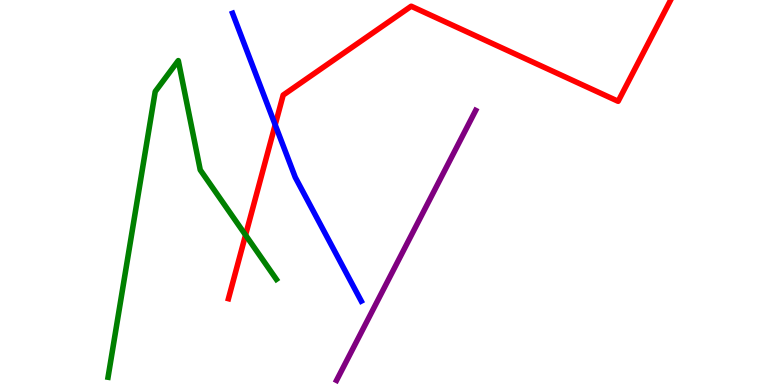[{'lines': ['blue', 'red'], 'intersections': [{'x': 3.55, 'y': 6.76}]}, {'lines': ['green', 'red'], 'intersections': [{'x': 3.17, 'y': 3.9}]}, {'lines': ['purple', 'red'], 'intersections': []}, {'lines': ['blue', 'green'], 'intersections': []}, {'lines': ['blue', 'purple'], 'intersections': []}, {'lines': ['green', 'purple'], 'intersections': []}]